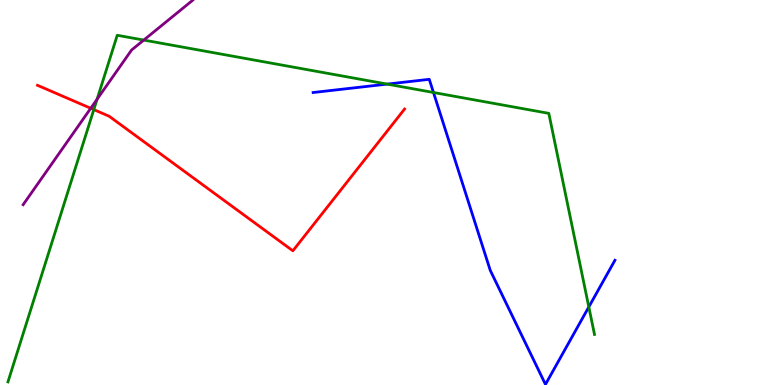[{'lines': ['blue', 'red'], 'intersections': []}, {'lines': ['green', 'red'], 'intersections': [{'x': 1.21, 'y': 7.15}]}, {'lines': ['purple', 'red'], 'intersections': [{'x': 1.17, 'y': 7.19}]}, {'lines': ['blue', 'green'], 'intersections': [{'x': 5.0, 'y': 7.82}, {'x': 5.59, 'y': 7.6}, {'x': 7.6, 'y': 2.03}]}, {'lines': ['blue', 'purple'], 'intersections': []}, {'lines': ['green', 'purple'], 'intersections': [{'x': 1.25, 'y': 7.42}, {'x': 1.86, 'y': 8.96}]}]